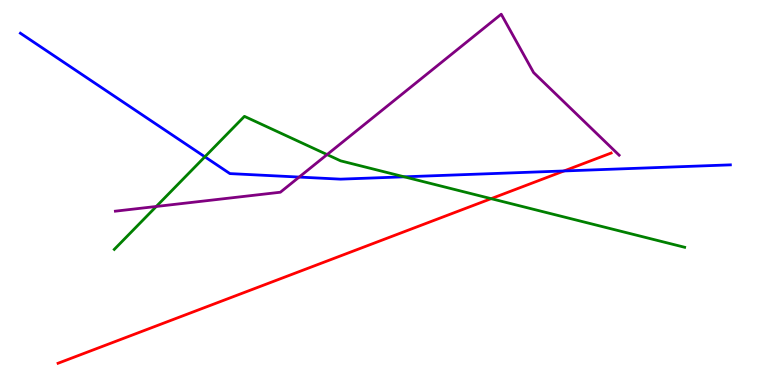[{'lines': ['blue', 'red'], 'intersections': [{'x': 7.28, 'y': 5.56}]}, {'lines': ['green', 'red'], 'intersections': [{'x': 6.34, 'y': 4.84}]}, {'lines': ['purple', 'red'], 'intersections': []}, {'lines': ['blue', 'green'], 'intersections': [{'x': 2.64, 'y': 5.93}, {'x': 5.22, 'y': 5.41}]}, {'lines': ['blue', 'purple'], 'intersections': [{'x': 3.86, 'y': 5.4}]}, {'lines': ['green', 'purple'], 'intersections': [{'x': 2.02, 'y': 4.64}, {'x': 4.22, 'y': 5.99}]}]